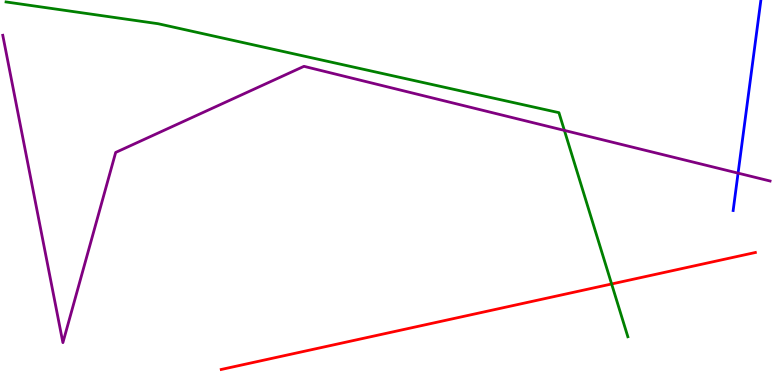[{'lines': ['blue', 'red'], 'intersections': []}, {'lines': ['green', 'red'], 'intersections': [{'x': 7.89, 'y': 2.62}]}, {'lines': ['purple', 'red'], 'intersections': []}, {'lines': ['blue', 'green'], 'intersections': []}, {'lines': ['blue', 'purple'], 'intersections': [{'x': 9.52, 'y': 5.5}]}, {'lines': ['green', 'purple'], 'intersections': [{'x': 7.28, 'y': 6.61}]}]